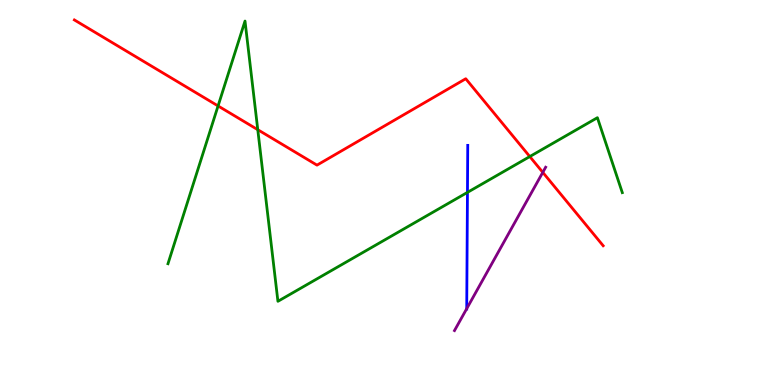[{'lines': ['blue', 'red'], 'intersections': []}, {'lines': ['green', 'red'], 'intersections': [{'x': 2.81, 'y': 7.25}, {'x': 3.33, 'y': 6.63}, {'x': 6.84, 'y': 5.93}]}, {'lines': ['purple', 'red'], 'intersections': [{'x': 7.0, 'y': 5.52}]}, {'lines': ['blue', 'green'], 'intersections': [{'x': 6.03, 'y': 5.0}]}, {'lines': ['blue', 'purple'], 'intersections': [{'x': 6.02, 'y': 1.98}]}, {'lines': ['green', 'purple'], 'intersections': []}]